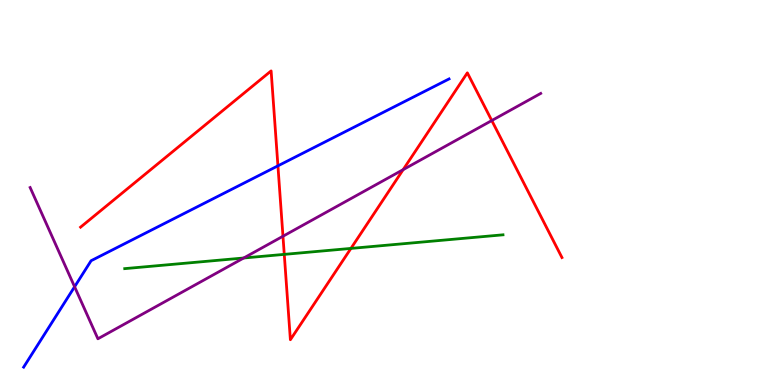[{'lines': ['blue', 'red'], 'intersections': [{'x': 3.59, 'y': 5.69}]}, {'lines': ['green', 'red'], 'intersections': [{'x': 3.67, 'y': 3.39}, {'x': 4.53, 'y': 3.55}]}, {'lines': ['purple', 'red'], 'intersections': [{'x': 3.65, 'y': 3.86}, {'x': 5.2, 'y': 5.59}, {'x': 6.35, 'y': 6.87}]}, {'lines': ['blue', 'green'], 'intersections': []}, {'lines': ['blue', 'purple'], 'intersections': [{'x': 0.963, 'y': 2.55}]}, {'lines': ['green', 'purple'], 'intersections': [{'x': 3.14, 'y': 3.3}]}]